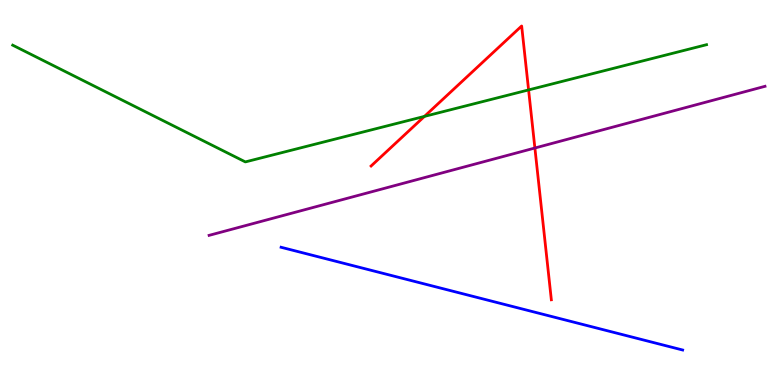[{'lines': ['blue', 'red'], 'intersections': []}, {'lines': ['green', 'red'], 'intersections': [{'x': 5.48, 'y': 6.98}, {'x': 6.82, 'y': 7.66}]}, {'lines': ['purple', 'red'], 'intersections': [{'x': 6.9, 'y': 6.16}]}, {'lines': ['blue', 'green'], 'intersections': []}, {'lines': ['blue', 'purple'], 'intersections': []}, {'lines': ['green', 'purple'], 'intersections': []}]